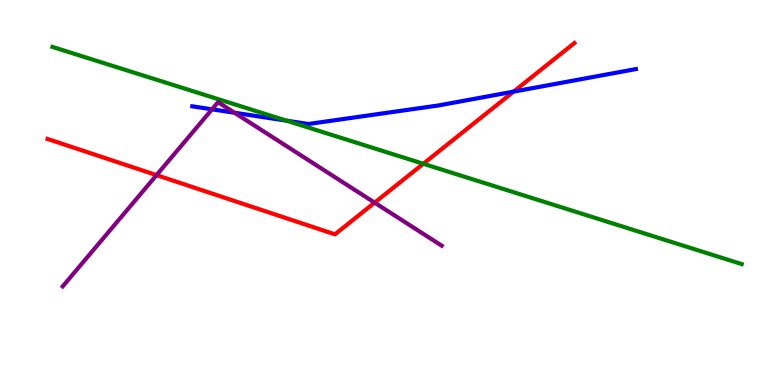[{'lines': ['blue', 'red'], 'intersections': [{'x': 6.63, 'y': 7.62}]}, {'lines': ['green', 'red'], 'intersections': [{'x': 5.46, 'y': 5.75}]}, {'lines': ['purple', 'red'], 'intersections': [{'x': 2.02, 'y': 5.45}, {'x': 4.83, 'y': 4.74}]}, {'lines': ['blue', 'green'], 'intersections': [{'x': 3.7, 'y': 6.87}]}, {'lines': ['blue', 'purple'], 'intersections': [{'x': 2.74, 'y': 7.16}, {'x': 3.03, 'y': 7.07}]}, {'lines': ['green', 'purple'], 'intersections': []}]